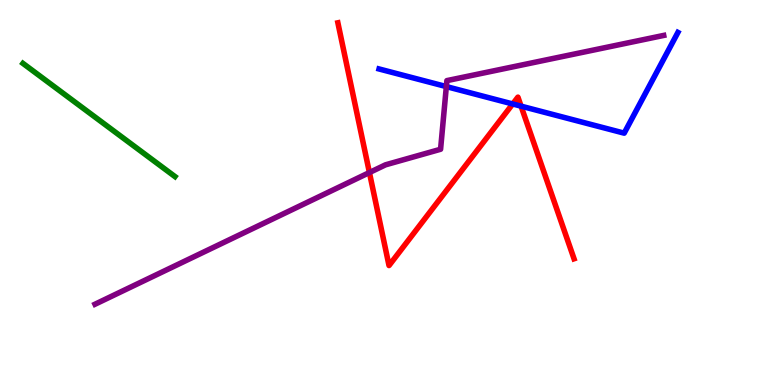[{'lines': ['blue', 'red'], 'intersections': [{'x': 6.62, 'y': 7.3}, {'x': 6.72, 'y': 7.24}]}, {'lines': ['green', 'red'], 'intersections': []}, {'lines': ['purple', 'red'], 'intersections': [{'x': 4.77, 'y': 5.52}]}, {'lines': ['blue', 'green'], 'intersections': []}, {'lines': ['blue', 'purple'], 'intersections': [{'x': 5.76, 'y': 7.75}]}, {'lines': ['green', 'purple'], 'intersections': []}]